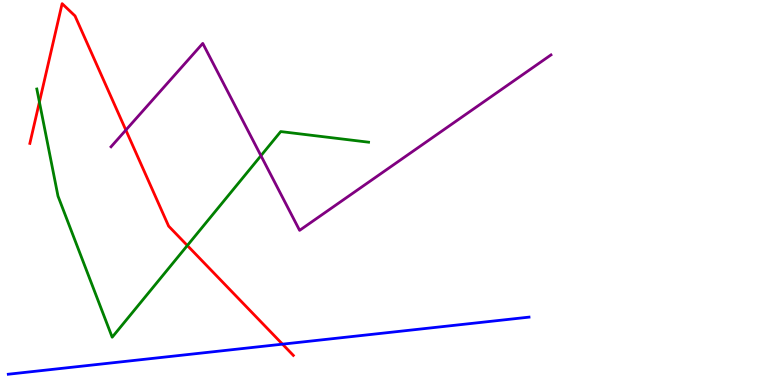[{'lines': ['blue', 'red'], 'intersections': [{'x': 3.65, 'y': 1.06}]}, {'lines': ['green', 'red'], 'intersections': [{'x': 0.508, 'y': 7.35}, {'x': 2.42, 'y': 3.62}]}, {'lines': ['purple', 'red'], 'intersections': [{'x': 1.62, 'y': 6.62}]}, {'lines': ['blue', 'green'], 'intersections': []}, {'lines': ['blue', 'purple'], 'intersections': []}, {'lines': ['green', 'purple'], 'intersections': [{'x': 3.37, 'y': 5.96}]}]